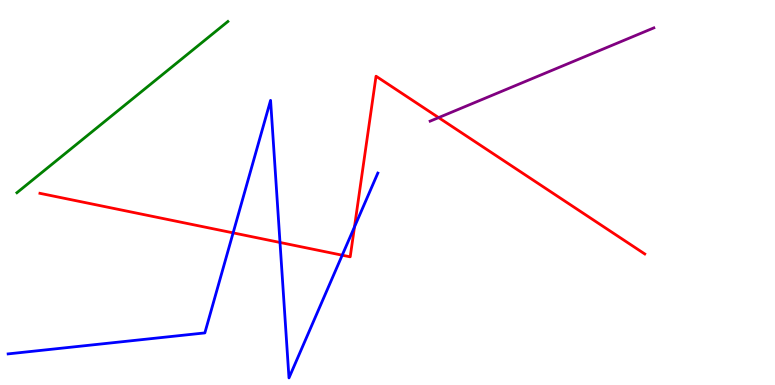[{'lines': ['blue', 'red'], 'intersections': [{'x': 3.01, 'y': 3.95}, {'x': 3.61, 'y': 3.7}, {'x': 4.42, 'y': 3.37}, {'x': 4.57, 'y': 4.11}]}, {'lines': ['green', 'red'], 'intersections': []}, {'lines': ['purple', 'red'], 'intersections': [{'x': 5.66, 'y': 6.95}]}, {'lines': ['blue', 'green'], 'intersections': []}, {'lines': ['blue', 'purple'], 'intersections': []}, {'lines': ['green', 'purple'], 'intersections': []}]